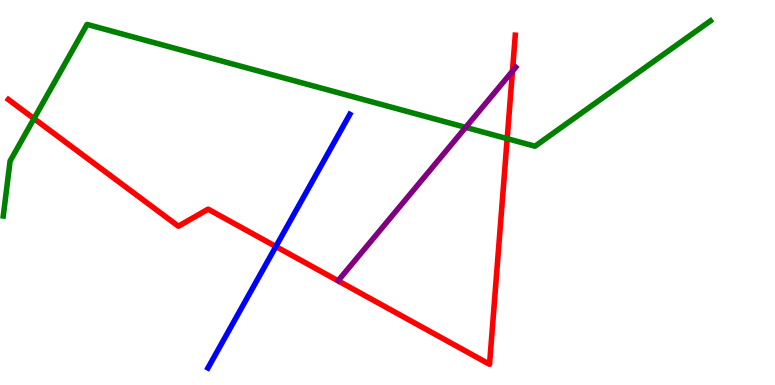[{'lines': ['blue', 'red'], 'intersections': [{'x': 3.56, 'y': 3.6}]}, {'lines': ['green', 'red'], 'intersections': [{'x': 0.439, 'y': 6.92}, {'x': 6.54, 'y': 6.4}]}, {'lines': ['purple', 'red'], 'intersections': [{'x': 6.61, 'y': 8.15}]}, {'lines': ['blue', 'green'], 'intersections': []}, {'lines': ['blue', 'purple'], 'intersections': []}, {'lines': ['green', 'purple'], 'intersections': [{'x': 6.01, 'y': 6.69}]}]